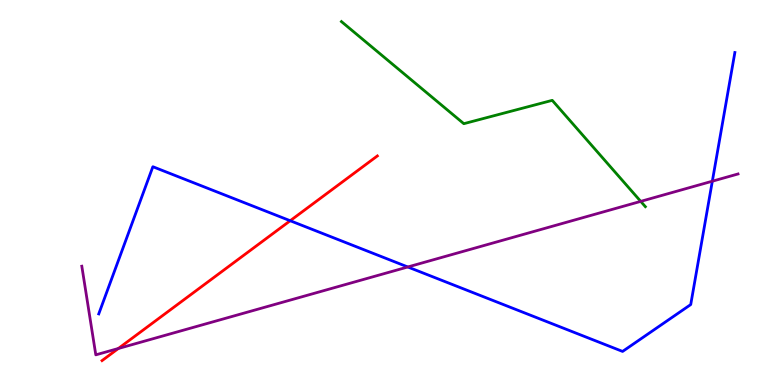[{'lines': ['blue', 'red'], 'intersections': [{'x': 3.74, 'y': 4.27}]}, {'lines': ['green', 'red'], 'intersections': []}, {'lines': ['purple', 'red'], 'intersections': [{'x': 1.53, 'y': 0.948}]}, {'lines': ['blue', 'green'], 'intersections': []}, {'lines': ['blue', 'purple'], 'intersections': [{'x': 5.26, 'y': 3.07}, {'x': 9.19, 'y': 5.29}]}, {'lines': ['green', 'purple'], 'intersections': [{'x': 8.27, 'y': 4.77}]}]